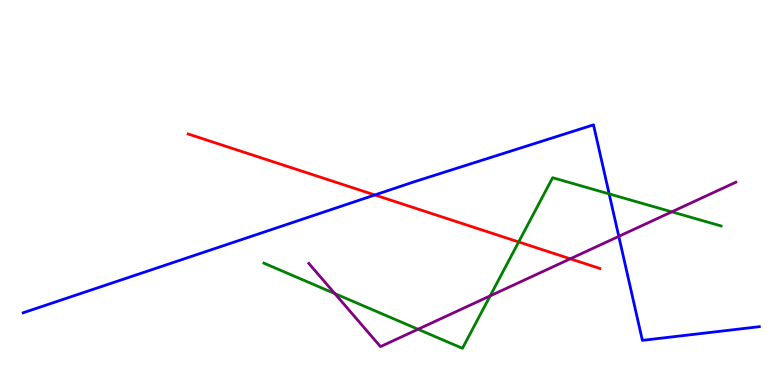[{'lines': ['blue', 'red'], 'intersections': [{'x': 4.84, 'y': 4.94}]}, {'lines': ['green', 'red'], 'intersections': [{'x': 6.69, 'y': 3.72}]}, {'lines': ['purple', 'red'], 'intersections': [{'x': 7.36, 'y': 3.28}]}, {'lines': ['blue', 'green'], 'intersections': [{'x': 7.86, 'y': 4.96}]}, {'lines': ['blue', 'purple'], 'intersections': [{'x': 7.98, 'y': 3.86}]}, {'lines': ['green', 'purple'], 'intersections': [{'x': 4.32, 'y': 2.38}, {'x': 5.39, 'y': 1.45}, {'x': 6.32, 'y': 2.32}, {'x': 8.67, 'y': 4.5}]}]